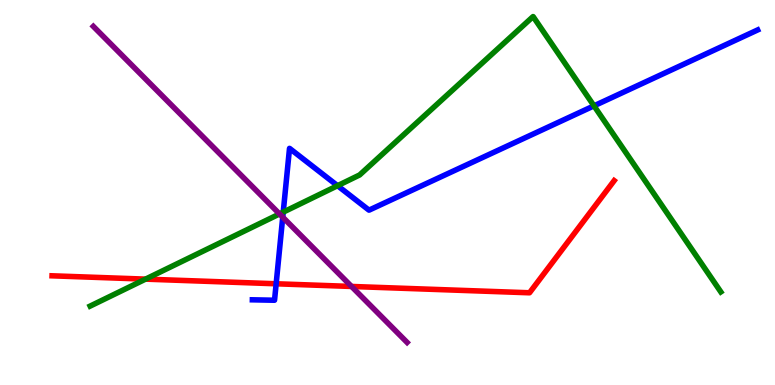[{'lines': ['blue', 'red'], 'intersections': [{'x': 3.56, 'y': 2.63}]}, {'lines': ['green', 'red'], 'intersections': [{'x': 1.88, 'y': 2.75}]}, {'lines': ['purple', 'red'], 'intersections': [{'x': 4.54, 'y': 2.56}]}, {'lines': ['blue', 'green'], 'intersections': [{'x': 3.65, 'y': 4.49}, {'x': 4.36, 'y': 5.18}, {'x': 7.66, 'y': 7.25}]}, {'lines': ['blue', 'purple'], 'intersections': [{'x': 3.65, 'y': 4.36}]}, {'lines': ['green', 'purple'], 'intersections': [{'x': 3.61, 'y': 4.44}]}]